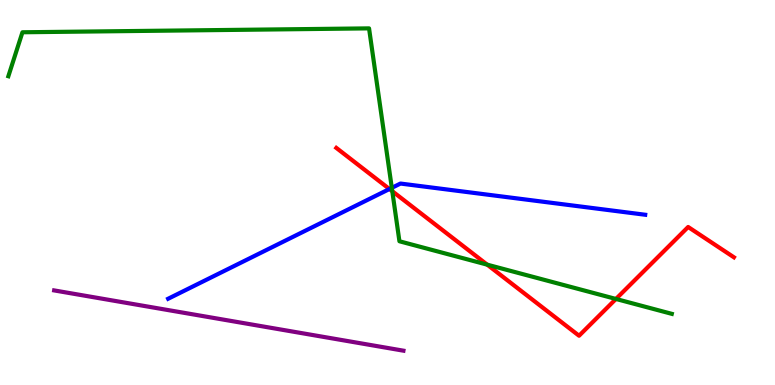[{'lines': ['blue', 'red'], 'intersections': [{'x': 5.03, 'y': 5.09}]}, {'lines': ['green', 'red'], 'intersections': [{'x': 5.06, 'y': 5.03}, {'x': 6.29, 'y': 3.13}, {'x': 7.95, 'y': 2.23}]}, {'lines': ['purple', 'red'], 'intersections': []}, {'lines': ['blue', 'green'], 'intersections': [{'x': 5.06, 'y': 5.12}]}, {'lines': ['blue', 'purple'], 'intersections': []}, {'lines': ['green', 'purple'], 'intersections': []}]